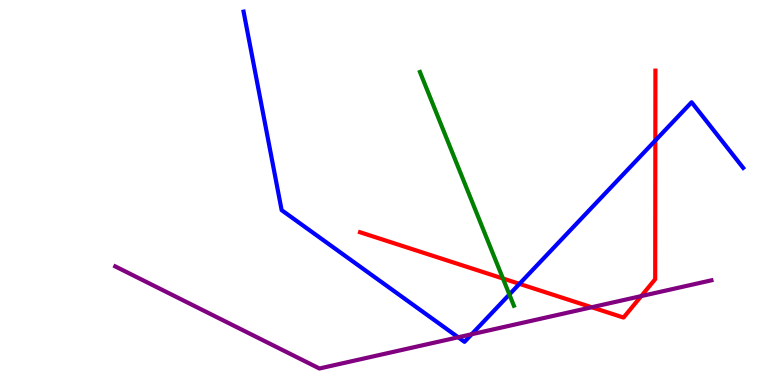[{'lines': ['blue', 'red'], 'intersections': [{'x': 6.7, 'y': 2.63}, {'x': 8.46, 'y': 6.35}]}, {'lines': ['green', 'red'], 'intersections': [{'x': 6.49, 'y': 2.77}]}, {'lines': ['purple', 'red'], 'intersections': [{'x': 7.63, 'y': 2.02}, {'x': 8.27, 'y': 2.31}]}, {'lines': ['blue', 'green'], 'intersections': [{'x': 6.57, 'y': 2.35}]}, {'lines': ['blue', 'purple'], 'intersections': [{'x': 5.91, 'y': 1.24}, {'x': 6.09, 'y': 1.32}]}, {'lines': ['green', 'purple'], 'intersections': []}]